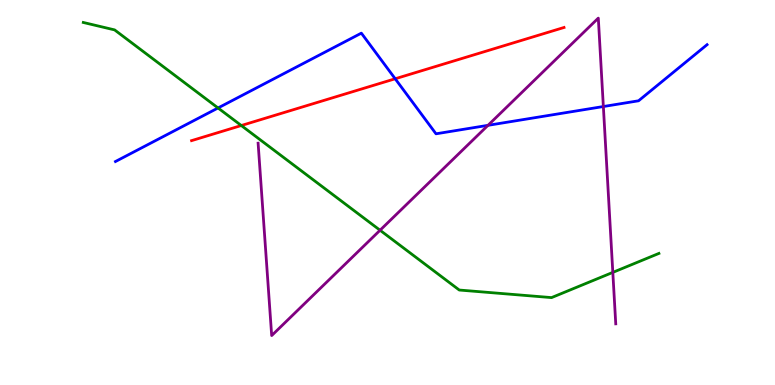[{'lines': ['blue', 'red'], 'intersections': [{'x': 5.1, 'y': 7.95}]}, {'lines': ['green', 'red'], 'intersections': [{'x': 3.11, 'y': 6.74}]}, {'lines': ['purple', 'red'], 'intersections': []}, {'lines': ['blue', 'green'], 'intersections': [{'x': 2.81, 'y': 7.2}]}, {'lines': ['blue', 'purple'], 'intersections': [{'x': 6.3, 'y': 6.74}, {'x': 7.79, 'y': 7.23}]}, {'lines': ['green', 'purple'], 'intersections': [{'x': 4.9, 'y': 4.02}, {'x': 7.91, 'y': 2.93}]}]